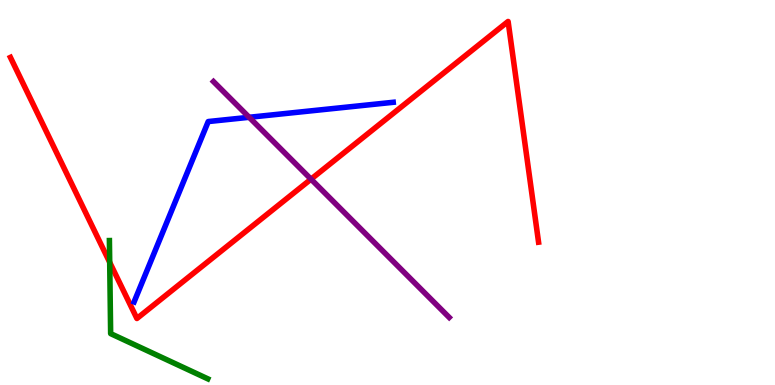[{'lines': ['blue', 'red'], 'intersections': []}, {'lines': ['green', 'red'], 'intersections': [{'x': 1.42, 'y': 3.19}]}, {'lines': ['purple', 'red'], 'intersections': [{'x': 4.01, 'y': 5.35}]}, {'lines': ['blue', 'green'], 'intersections': []}, {'lines': ['blue', 'purple'], 'intersections': [{'x': 3.22, 'y': 6.95}]}, {'lines': ['green', 'purple'], 'intersections': []}]